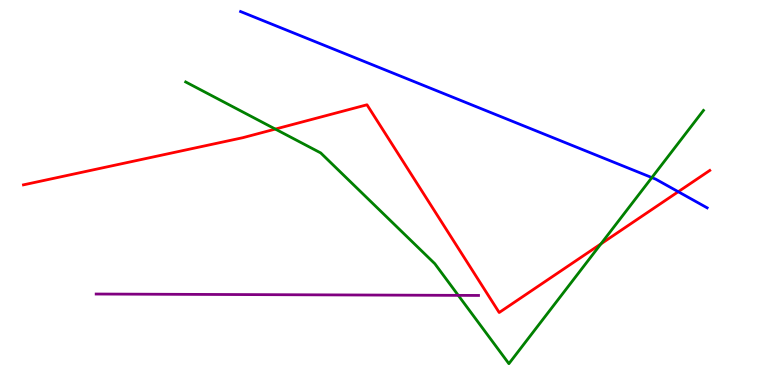[{'lines': ['blue', 'red'], 'intersections': [{'x': 8.75, 'y': 5.02}]}, {'lines': ['green', 'red'], 'intersections': [{'x': 3.55, 'y': 6.65}, {'x': 7.75, 'y': 3.66}]}, {'lines': ['purple', 'red'], 'intersections': []}, {'lines': ['blue', 'green'], 'intersections': [{'x': 8.41, 'y': 5.39}]}, {'lines': ['blue', 'purple'], 'intersections': []}, {'lines': ['green', 'purple'], 'intersections': [{'x': 5.91, 'y': 2.33}]}]